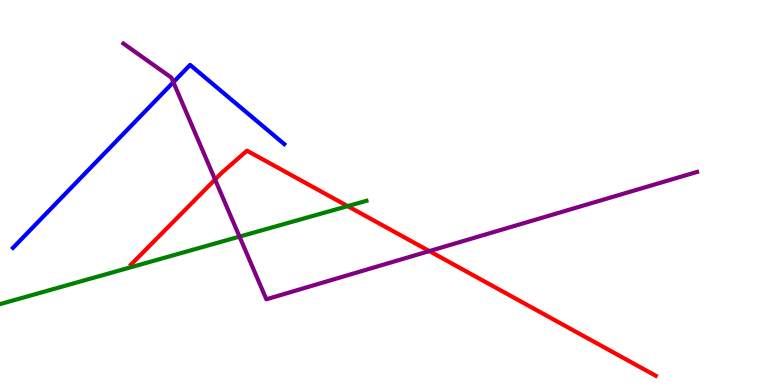[{'lines': ['blue', 'red'], 'intersections': []}, {'lines': ['green', 'red'], 'intersections': [{'x': 4.49, 'y': 4.65}]}, {'lines': ['purple', 'red'], 'intersections': [{'x': 2.78, 'y': 5.34}, {'x': 5.54, 'y': 3.48}]}, {'lines': ['blue', 'green'], 'intersections': []}, {'lines': ['blue', 'purple'], 'intersections': [{'x': 2.24, 'y': 7.87}]}, {'lines': ['green', 'purple'], 'intersections': [{'x': 3.09, 'y': 3.85}]}]